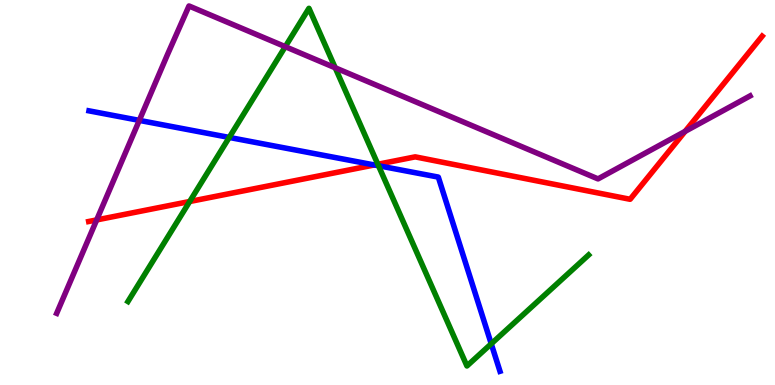[{'lines': ['blue', 'red'], 'intersections': [{'x': 4.83, 'y': 5.72}]}, {'lines': ['green', 'red'], 'intersections': [{'x': 2.45, 'y': 4.77}, {'x': 4.88, 'y': 5.73}]}, {'lines': ['purple', 'red'], 'intersections': [{'x': 1.25, 'y': 4.29}, {'x': 8.84, 'y': 6.59}]}, {'lines': ['blue', 'green'], 'intersections': [{'x': 2.96, 'y': 6.43}, {'x': 4.88, 'y': 5.69}, {'x': 6.34, 'y': 1.07}]}, {'lines': ['blue', 'purple'], 'intersections': [{'x': 1.8, 'y': 6.87}]}, {'lines': ['green', 'purple'], 'intersections': [{'x': 3.68, 'y': 8.79}, {'x': 4.33, 'y': 8.24}]}]